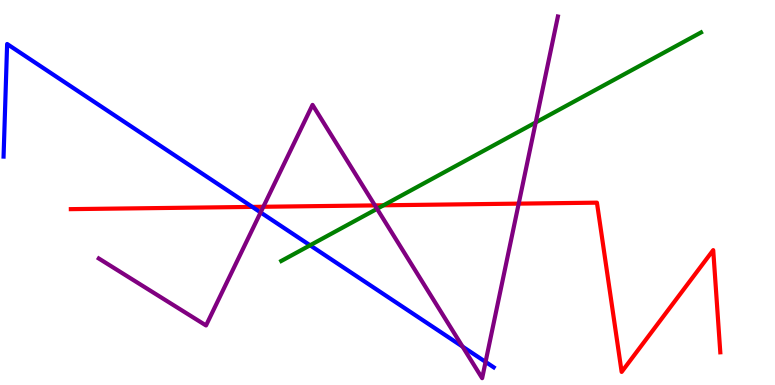[{'lines': ['blue', 'red'], 'intersections': [{'x': 3.26, 'y': 4.63}]}, {'lines': ['green', 'red'], 'intersections': [{'x': 4.95, 'y': 4.67}]}, {'lines': ['purple', 'red'], 'intersections': [{'x': 3.4, 'y': 4.63}, {'x': 4.84, 'y': 4.66}, {'x': 6.69, 'y': 4.71}]}, {'lines': ['blue', 'green'], 'intersections': [{'x': 4.0, 'y': 3.63}]}, {'lines': ['blue', 'purple'], 'intersections': [{'x': 3.36, 'y': 4.48}, {'x': 5.97, 'y': 0.997}, {'x': 6.27, 'y': 0.6}]}, {'lines': ['green', 'purple'], 'intersections': [{'x': 4.87, 'y': 4.58}, {'x': 6.91, 'y': 6.82}]}]